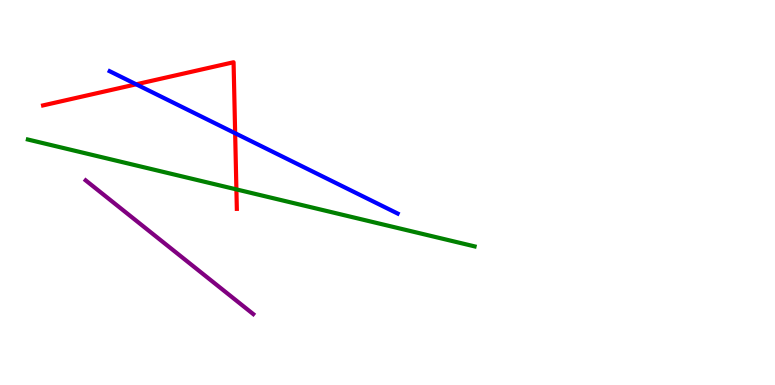[{'lines': ['blue', 'red'], 'intersections': [{'x': 1.76, 'y': 7.81}, {'x': 3.03, 'y': 6.54}]}, {'lines': ['green', 'red'], 'intersections': [{'x': 3.05, 'y': 5.08}]}, {'lines': ['purple', 'red'], 'intersections': []}, {'lines': ['blue', 'green'], 'intersections': []}, {'lines': ['blue', 'purple'], 'intersections': []}, {'lines': ['green', 'purple'], 'intersections': []}]